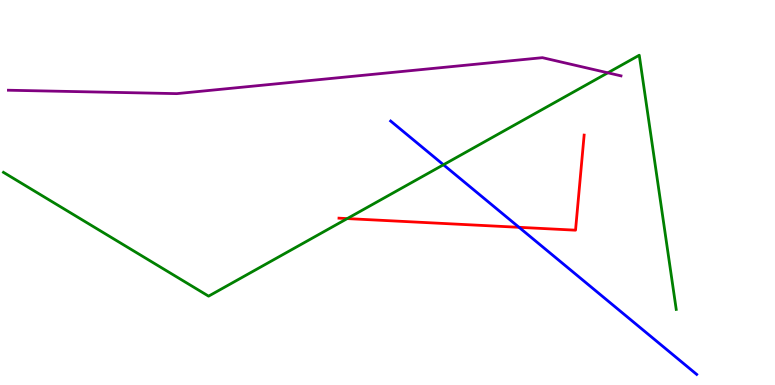[{'lines': ['blue', 'red'], 'intersections': [{'x': 6.7, 'y': 4.1}]}, {'lines': ['green', 'red'], 'intersections': [{'x': 4.48, 'y': 4.32}]}, {'lines': ['purple', 'red'], 'intersections': []}, {'lines': ['blue', 'green'], 'intersections': [{'x': 5.72, 'y': 5.72}]}, {'lines': ['blue', 'purple'], 'intersections': []}, {'lines': ['green', 'purple'], 'intersections': [{'x': 7.84, 'y': 8.11}]}]